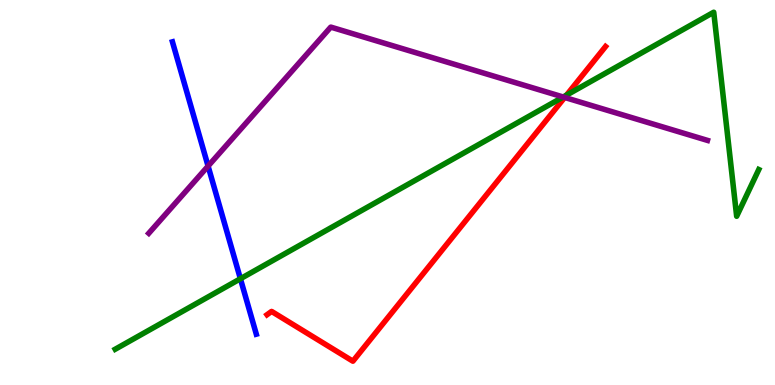[{'lines': ['blue', 'red'], 'intersections': []}, {'lines': ['green', 'red'], 'intersections': [{'x': 7.31, 'y': 7.53}]}, {'lines': ['purple', 'red'], 'intersections': [{'x': 7.29, 'y': 7.47}]}, {'lines': ['blue', 'green'], 'intersections': [{'x': 3.1, 'y': 2.76}]}, {'lines': ['blue', 'purple'], 'intersections': [{'x': 2.68, 'y': 5.69}]}, {'lines': ['green', 'purple'], 'intersections': [{'x': 7.27, 'y': 7.48}]}]